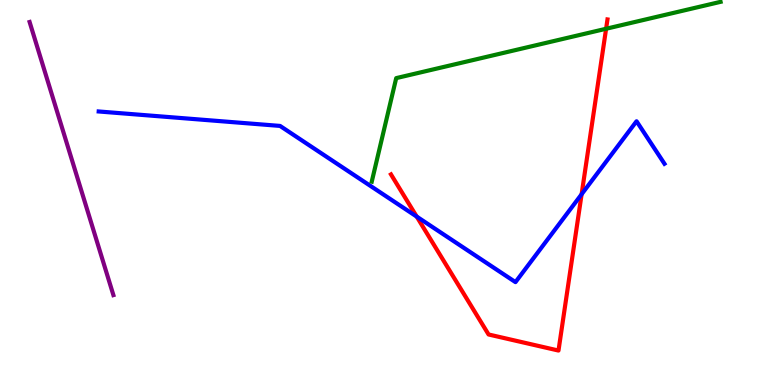[{'lines': ['blue', 'red'], 'intersections': [{'x': 5.38, 'y': 4.37}, {'x': 7.5, 'y': 4.95}]}, {'lines': ['green', 'red'], 'intersections': [{'x': 7.82, 'y': 9.25}]}, {'lines': ['purple', 'red'], 'intersections': []}, {'lines': ['blue', 'green'], 'intersections': []}, {'lines': ['blue', 'purple'], 'intersections': []}, {'lines': ['green', 'purple'], 'intersections': []}]